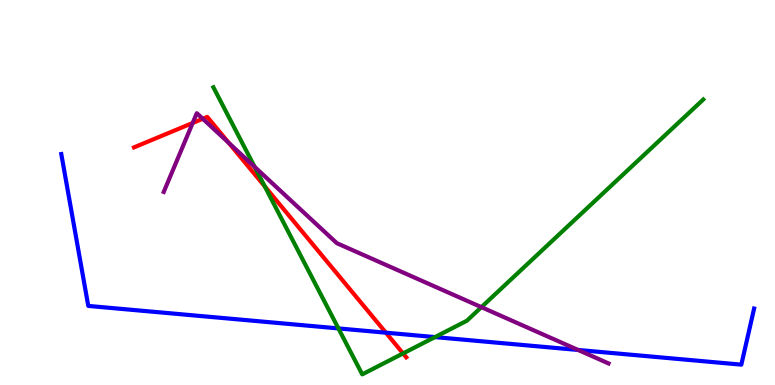[{'lines': ['blue', 'red'], 'intersections': [{'x': 4.98, 'y': 1.36}]}, {'lines': ['green', 'red'], 'intersections': [{'x': 3.42, 'y': 5.16}, {'x': 5.2, 'y': 0.82}]}, {'lines': ['purple', 'red'], 'intersections': [{'x': 2.49, 'y': 6.81}, {'x': 2.62, 'y': 6.91}, {'x': 2.95, 'y': 6.29}]}, {'lines': ['blue', 'green'], 'intersections': [{'x': 4.37, 'y': 1.47}, {'x': 5.61, 'y': 1.24}]}, {'lines': ['blue', 'purple'], 'intersections': [{'x': 7.46, 'y': 0.91}]}, {'lines': ['green', 'purple'], 'intersections': [{'x': 3.29, 'y': 5.66}, {'x': 6.21, 'y': 2.02}]}]